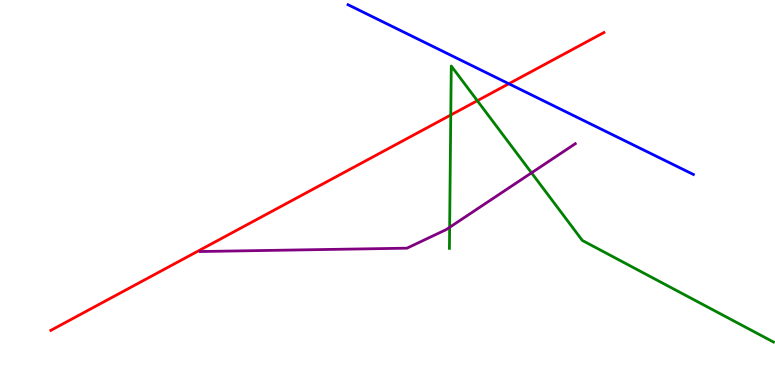[{'lines': ['blue', 'red'], 'intersections': [{'x': 6.57, 'y': 7.82}]}, {'lines': ['green', 'red'], 'intersections': [{'x': 5.82, 'y': 7.01}, {'x': 6.16, 'y': 7.38}]}, {'lines': ['purple', 'red'], 'intersections': []}, {'lines': ['blue', 'green'], 'intersections': []}, {'lines': ['blue', 'purple'], 'intersections': []}, {'lines': ['green', 'purple'], 'intersections': [{'x': 5.8, 'y': 4.1}, {'x': 6.86, 'y': 5.51}]}]